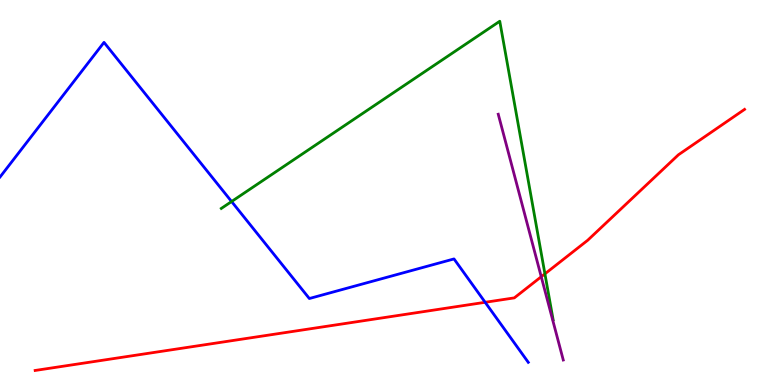[{'lines': ['blue', 'red'], 'intersections': [{'x': 6.26, 'y': 2.15}]}, {'lines': ['green', 'red'], 'intersections': [{'x': 7.03, 'y': 2.89}]}, {'lines': ['purple', 'red'], 'intersections': [{'x': 6.98, 'y': 2.81}]}, {'lines': ['blue', 'green'], 'intersections': [{'x': 2.99, 'y': 4.77}]}, {'lines': ['blue', 'purple'], 'intersections': []}, {'lines': ['green', 'purple'], 'intersections': []}]